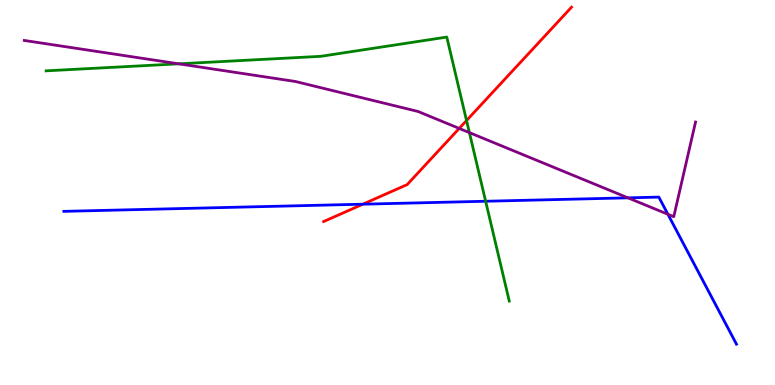[{'lines': ['blue', 'red'], 'intersections': [{'x': 4.68, 'y': 4.7}]}, {'lines': ['green', 'red'], 'intersections': [{'x': 6.02, 'y': 6.87}]}, {'lines': ['purple', 'red'], 'intersections': [{'x': 5.93, 'y': 6.66}]}, {'lines': ['blue', 'green'], 'intersections': [{'x': 6.27, 'y': 4.77}]}, {'lines': ['blue', 'purple'], 'intersections': [{'x': 8.1, 'y': 4.86}, {'x': 8.62, 'y': 4.43}]}, {'lines': ['green', 'purple'], 'intersections': [{'x': 2.31, 'y': 8.34}, {'x': 6.06, 'y': 6.56}]}]